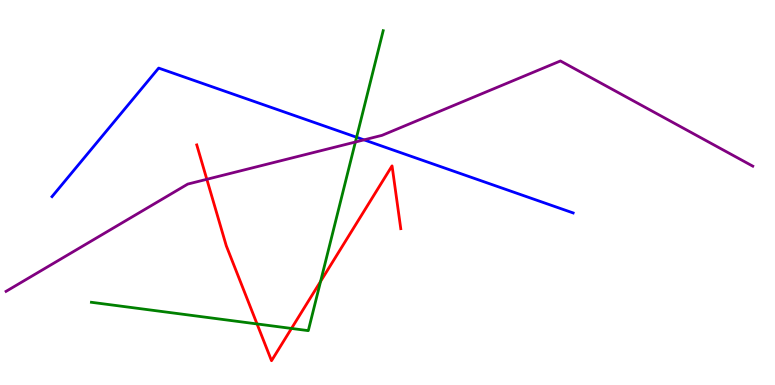[{'lines': ['blue', 'red'], 'intersections': []}, {'lines': ['green', 'red'], 'intersections': [{'x': 3.32, 'y': 1.59}, {'x': 3.76, 'y': 1.47}, {'x': 4.14, 'y': 2.69}]}, {'lines': ['purple', 'red'], 'intersections': [{'x': 2.67, 'y': 5.34}]}, {'lines': ['blue', 'green'], 'intersections': [{'x': 4.6, 'y': 6.44}]}, {'lines': ['blue', 'purple'], 'intersections': [{'x': 4.7, 'y': 6.37}]}, {'lines': ['green', 'purple'], 'intersections': [{'x': 4.59, 'y': 6.31}]}]